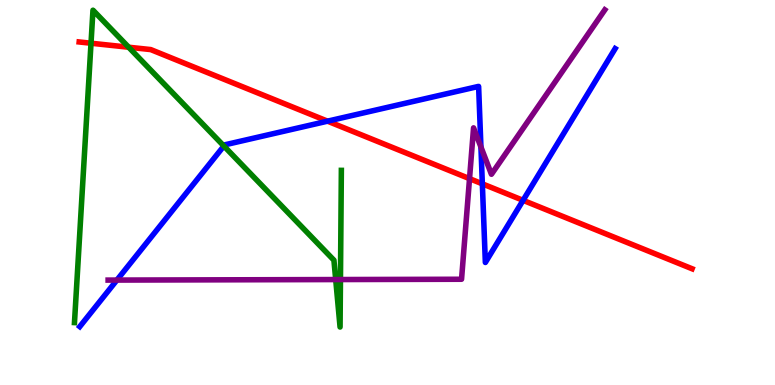[{'lines': ['blue', 'red'], 'intersections': [{'x': 4.23, 'y': 6.85}, {'x': 6.22, 'y': 5.22}, {'x': 6.75, 'y': 4.8}]}, {'lines': ['green', 'red'], 'intersections': [{'x': 1.17, 'y': 8.88}, {'x': 1.66, 'y': 8.77}]}, {'lines': ['purple', 'red'], 'intersections': [{'x': 6.06, 'y': 5.36}]}, {'lines': ['blue', 'green'], 'intersections': [{'x': 2.89, 'y': 6.21}]}, {'lines': ['blue', 'purple'], 'intersections': [{'x': 1.51, 'y': 2.73}, {'x': 6.21, 'y': 6.18}]}, {'lines': ['green', 'purple'], 'intersections': [{'x': 4.33, 'y': 2.74}, {'x': 4.39, 'y': 2.74}]}]